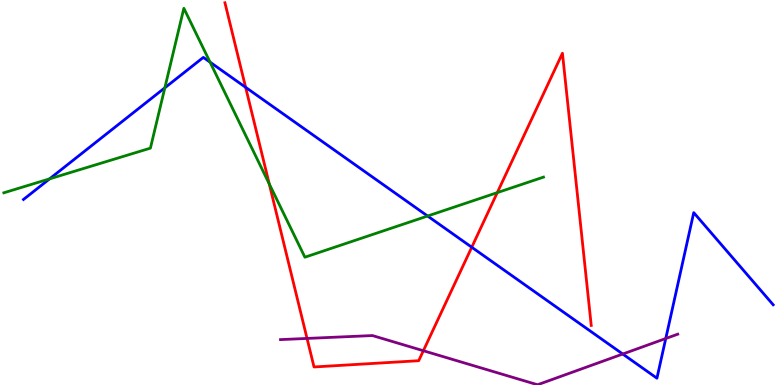[{'lines': ['blue', 'red'], 'intersections': [{'x': 3.17, 'y': 7.73}, {'x': 6.09, 'y': 3.58}]}, {'lines': ['green', 'red'], 'intersections': [{'x': 3.47, 'y': 5.22}, {'x': 6.42, 'y': 5.0}]}, {'lines': ['purple', 'red'], 'intersections': [{'x': 3.96, 'y': 1.21}, {'x': 5.46, 'y': 0.89}]}, {'lines': ['blue', 'green'], 'intersections': [{'x': 0.64, 'y': 5.35}, {'x': 2.13, 'y': 7.72}, {'x': 2.71, 'y': 8.39}, {'x': 5.52, 'y': 4.39}]}, {'lines': ['blue', 'purple'], 'intersections': [{'x': 8.04, 'y': 0.805}, {'x': 8.59, 'y': 1.21}]}, {'lines': ['green', 'purple'], 'intersections': []}]